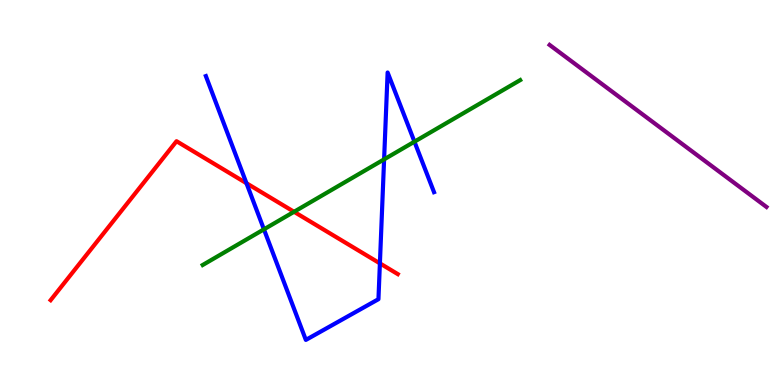[{'lines': ['blue', 'red'], 'intersections': [{'x': 3.18, 'y': 5.24}, {'x': 4.9, 'y': 3.16}]}, {'lines': ['green', 'red'], 'intersections': [{'x': 3.79, 'y': 4.5}]}, {'lines': ['purple', 'red'], 'intersections': []}, {'lines': ['blue', 'green'], 'intersections': [{'x': 3.41, 'y': 4.04}, {'x': 4.96, 'y': 5.86}, {'x': 5.35, 'y': 6.32}]}, {'lines': ['blue', 'purple'], 'intersections': []}, {'lines': ['green', 'purple'], 'intersections': []}]